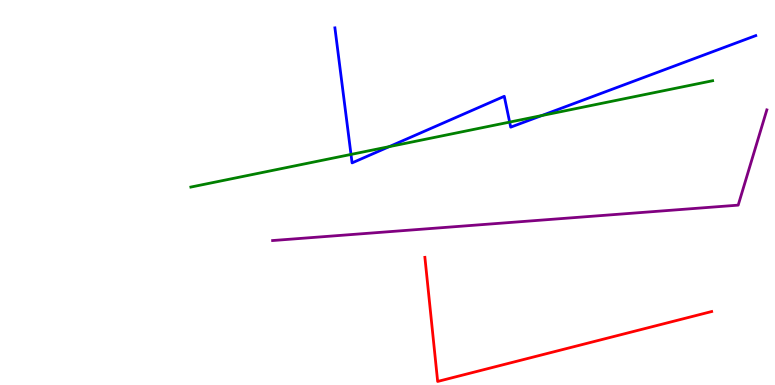[{'lines': ['blue', 'red'], 'intersections': []}, {'lines': ['green', 'red'], 'intersections': []}, {'lines': ['purple', 'red'], 'intersections': []}, {'lines': ['blue', 'green'], 'intersections': [{'x': 4.53, 'y': 5.99}, {'x': 5.02, 'y': 6.19}, {'x': 6.58, 'y': 6.83}, {'x': 6.99, 'y': 7.0}]}, {'lines': ['blue', 'purple'], 'intersections': []}, {'lines': ['green', 'purple'], 'intersections': []}]